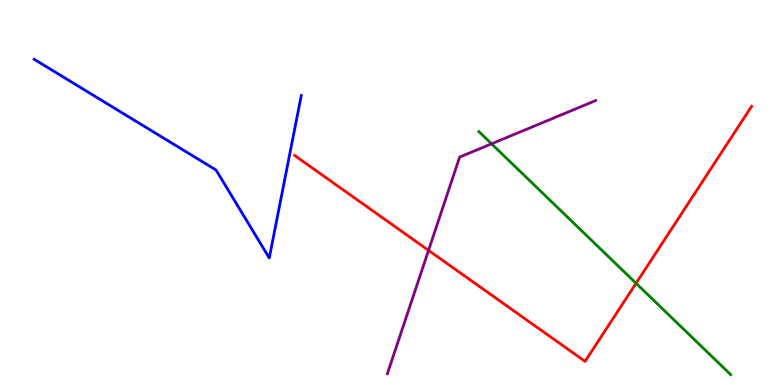[{'lines': ['blue', 'red'], 'intersections': []}, {'lines': ['green', 'red'], 'intersections': [{'x': 8.21, 'y': 2.64}]}, {'lines': ['purple', 'red'], 'intersections': [{'x': 5.53, 'y': 3.5}]}, {'lines': ['blue', 'green'], 'intersections': []}, {'lines': ['blue', 'purple'], 'intersections': []}, {'lines': ['green', 'purple'], 'intersections': [{'x': 6.34, 'y': 6.26}]}]